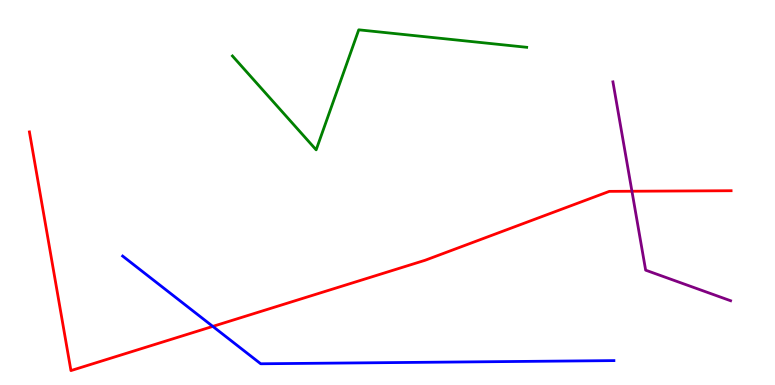[{'lines': ['blue', 'red'], 'intersections': [{'x': 2.75, 'y': 1.52}]}, {'lines': ['green', 'red'], 'intersections': []}, {'lines': ['purple', 'red'], 'intersections': [{'x': 8.15, 'y': 5.03}]}, {'lines': ['blue', 'green'], 'intersections': []}, {'lines': ['blue', 'purple'], 'intersections': []}, {'lines': ['green', 'purple'], 'intersections': []}]